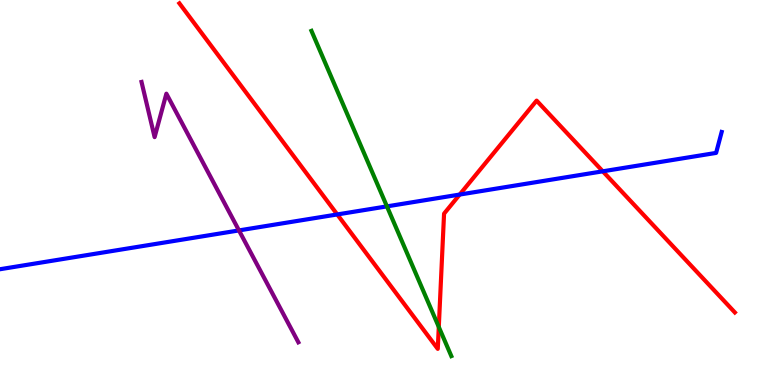[{'lines': ['blue', 'red'], 'intersections': [{'x': 4.35, 'y': 4.43}, {'x': 5.93, 'y': 4.95}, {'x': 7.78, 'y': 5.55}]}, {'lines': ['green', 'red'], 'intersections': [{'x': 5.66, 'y': 1.51}]}, {'lines': ['purple', 'red'], 'intersections': []}, {'lines': ['blue', 'green'], 'intersections': [{'x': 4.99, 'y': 4.64}]}, {'lines': ['blue', 'purple'], 'intersections': [{'x': 3.08, 'y': 4.02}]}, {'lines': ['green', 'purple'], 'intersections': []}]